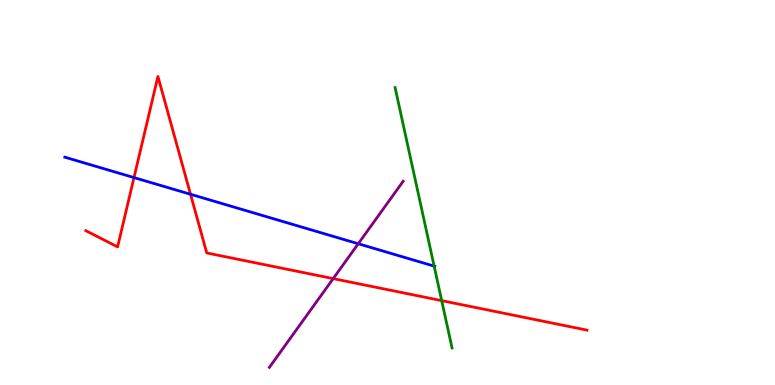[{'lines': ['blue', 'red'], 'intersections': [{'x': 1.73, 'y': 5.39}, {'x': 2.46, 'y': 4.95}]}, {'lines': ['green', 'red'], 'intersections': [{'x': 5.7, 'y': 2.19}]}, {'lines': ['purple', 'red'], 'intersections': [{'x': 4.3, 'y': 2.76}]}, {'lines': ['blue', 'green'], 'intersections': [{'x': 5.6, 'y': 3.09}]}, {'lines': ['blue', 'purple'], 'intersections': [{'x': 4.62, 'y': 3.67}]}, {'lines': ['green', 'purple'], 'intersections': []}]